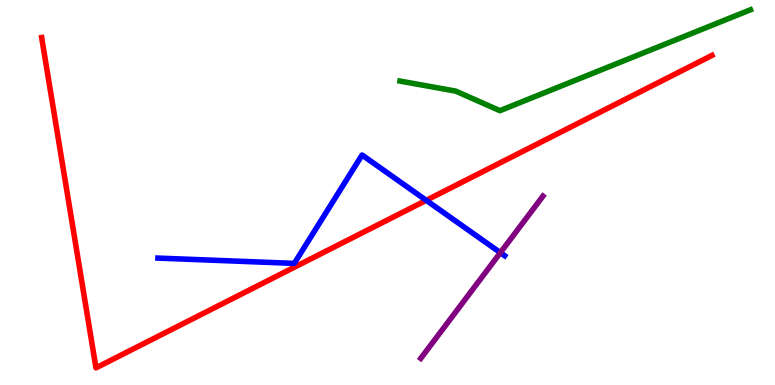[{'lines': ['blue', 'red'], 'intersections': [{'x': 5.5, 'y': 4.8}]}, {'lines': ['green', 'red'], 'intersections': []}, {'lines': ['purple', 'red'], 'intersections': []}, {'lines': ['blue', 'green'], 'intersections': []}, {'lines': ['blue', 'purple'], 'intersections': [{'x': 6.46, 'y': 3.44}]}, {'lines': ['green', 'purple'], 'intersections': []}]